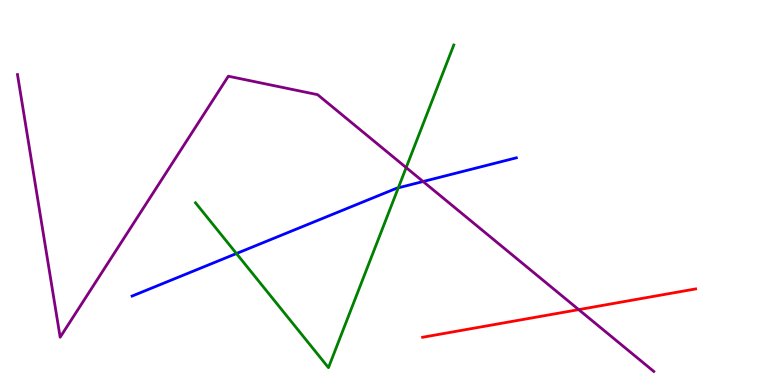[{'lines': ['blue', 'red'], 'intersections': []}, {'lines': ['green', 'red'], 'intersections': []}, {'lines': ['purple', 'red'], 'intersections': [{'x': 7.47, 'y': 1.96}]}, {'lines': ['blue', 'green'], 'intersections': [{'x': 3.05, 'y': 3.41}, {'x': 5.14, 'y': 5.12}]}, {'lines': ['blue', 'purple'], 'intersections': [{'x': 5.46, 'y': 5.29}]}, {'lines': ['green', 'purple'], 'intersections': [{'x': 5.24, 'y': 5.65}]}]